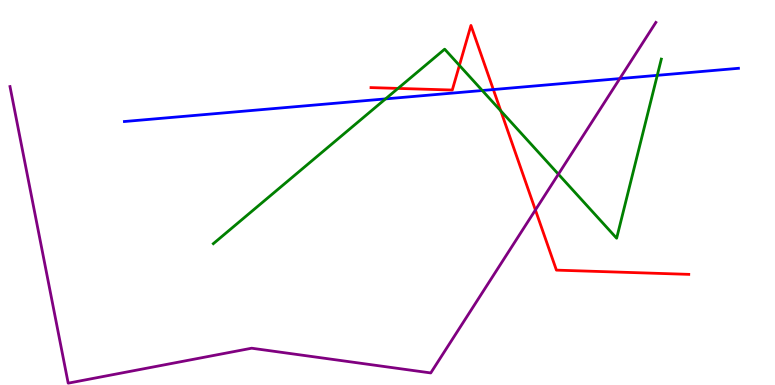[{'lines': ['blue', 'red'], 'intersections': [{'x': 6.37, 'y': 7.67}]}, {'lines': ['green', 'red'], 'intersections': [{'x': 5.14, 'y': 7.7}, {'x': 5.93, 'y': 8.3}, {'x': 6.46, 'y': 7.12}]}, {'lines': ['purple', 'red'], 'intersections': [{'x': 6.91, 'y': 4.55}]}, {'lines': ['blue', 'green'], 'intersections': [{'x': 4.97, 'y': 7.43}, {'x': 6.22, 'y': 7.65}, {'x': 8.48, 'y': 8.04}]}, {'lines': ['blue', 'purple'], 'intersections': [{'x': 8.0, 'y': 7.96}]}, {'lines': ['green', 'purple'], 'intersections': [{'x': 7.21, 'y': 5.48}]}]